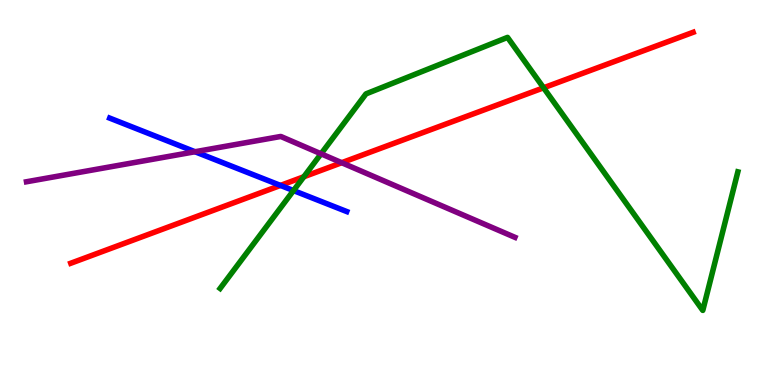[{'lines': ['blue', 'red'], 'intersections': [{'x': 3.62, 'y': 5.18}]}, {'lines': ['green', 'red'], 'intersections': [{'x': 3.92, 'y': 5.41}, {'x': 7.01, 'y': 7.72}]}, {'lines': ['purple', 'red'], 'intersections': [{'x': 4.41, 'y': 5.77}]}, {'lines': ['blue', 'green'], 'intersections': [{'x': 3.79, 'y': 5.05}]}, {'lines': ['blue', 'purple'], 'intersections': [{'x': 2.52, 'y': 6.06}]}, {'lines': ['green', 'purple'], 'intersections': [{'x': 4.14, 'y': 6.01}]}]